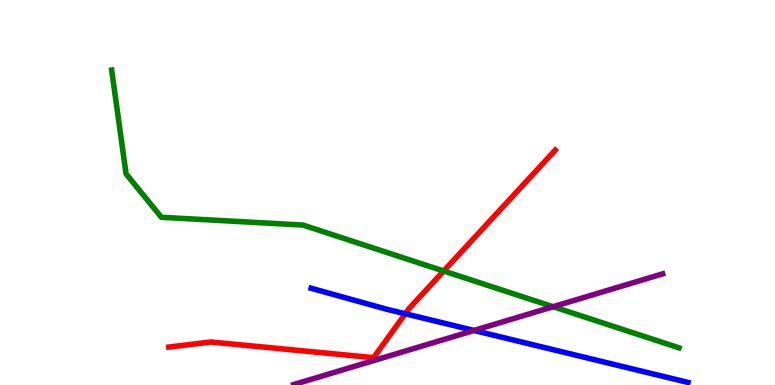[{'lines': ['blue', 'red'], 'intersections': [{'x': 5.23, 'y': 1.85}]}, {'lines': ['green', 'red'], 'intersections': [{'x': 5.73, 'y': 2.96}]}, {'lines': ['purple', 'red'], 'intersections': []}, {'lines': ['blue', 'green'], 'intersections': []}, {'lines': ['blue', 'purple'], 'intersections': [{'x': 6.12, 'y': 1.42}]}, {'lines': ['green', 'purple'], 'intersections': [{'x': 7.14, 'y': 2.03}]}]